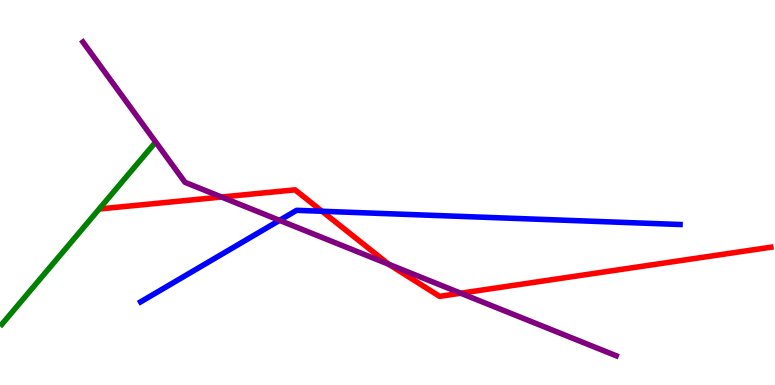[{'lines': ['blue', 'red'], 'intersections': [{'x': 4.16, 'y': 4.51}]}, {'lines': ['green', 'red'], 'intersections': []}, {'lines': ['purple', 'red'], 'intersections': [{'x': 2.86, 'y': 4.88}, {'x': 5.02, 'y': 3.14}, {'x': 5.94, 'y': 2.38}]}, {'lines': ['blue', 'green'], 'intersections': []}, {'lines': ['blue', 'purple'], 'intersections': [{'x': 3.61, 'y': 4.28}]}, {'lines': ['green', 'purple'], 'intersections': []}]